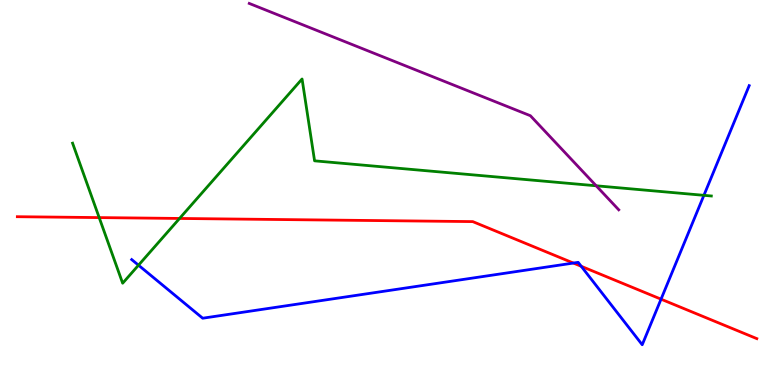[{'lines': ['blue', 'red'], 'intersections': [{'x': 7.4, 'y': 3.17}, {'x': 7.5, 'y': 3.08}, {'x': 8.53, 'y': 2.23}]}, {'lines': ['green', 'red'], 'intersections': [{'x': 1.28, 'y': 4.35}, {'x': 2.32, 'y': 4.33}]}, {'lines': ['purple', 'red'], 'intersections': []}, {'lines': ['blue', 'green'], 'intersections': [{'x': 1.79, 'y': 3.11}, {'x': 9.08, 'y': 4.93}]}, {'lines': ['blue', 'purple'], 'intersections': []}, {'lines': ['green', 'purple'], 'intersections': [{'x': 7.69, 'y': 5.17}]}]